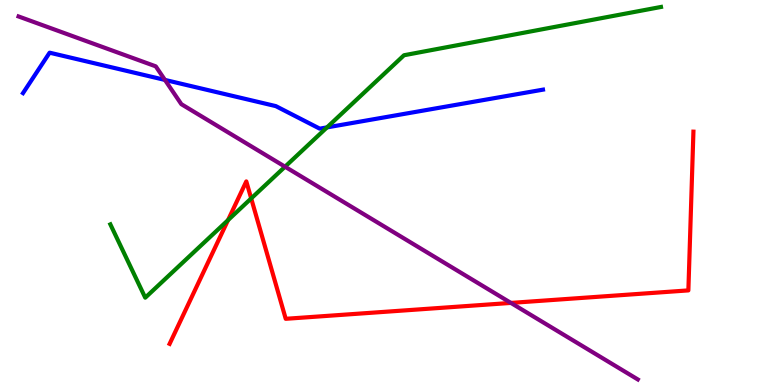[{'lines': ['blue', 'red'], 'intersections': []}, {'lines': ['green', 'red'], 'intersections': [{'x': 2.94, 'y': 4.28}, {'x': 3.24, 'y': 4.85}]}, {'lines': ['purple', 'red'], 'intersections': [{'x': 6.59, 'y': 2.13}]}, {'lines': ['blue', 'green'], 'intersections': [{'x': 4.22, 'y': 6.69}]}, {'lines': ['blue', 'purple'], 'intersections': [{'x': 2.13, 'y': 7.92}]}, {'lines': ['green', 'purple'], 'intersections': [{'x': 3.68, 'y': 5.67}]}]